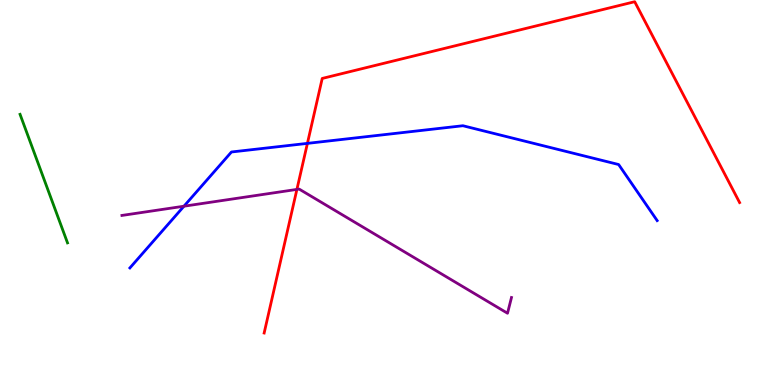[{'lines': ['blue', 'red'], 'intersections': [{'x': 3.97, 'y': 6.28}]}, {'lines': ['green', 'red'], 'intersections': []}, {'lines': ['purple', 'red'], 'intersections': [{'x': 3.83, 'y': 5.08}]}, {'lines': ['blue', 'green'], 'intersections': []}, {'lines': ['blue', 'purple'], 'intersections': [{'x': 2.37, 'y': 4.64}]}, {'lines': ['green', 'purple'], 'intersections': []}]